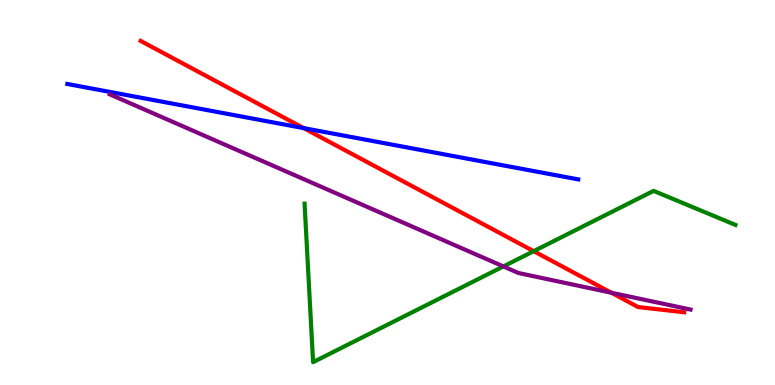[{'lines': ['blue', 'red'], 'intersections': [{'x': 3.92, 'y': 6.67}]}, {'lines': ['green', 'red'], 'intersections': [{'x': 6.89, 'y': 3.48}]}, {'lines': ['purple', 'red'], 'intersections': [{'x': 7.89, 'y': 2.4}]}, {'lines': ['blue', 'green'], 'intersections': []}, {'lines': ['blue', 'purple'], 'intersections': []}, {'lines': ['green', 'purple'], 'intersections': [{'x': 6.5, 'y': 3.08}]}]